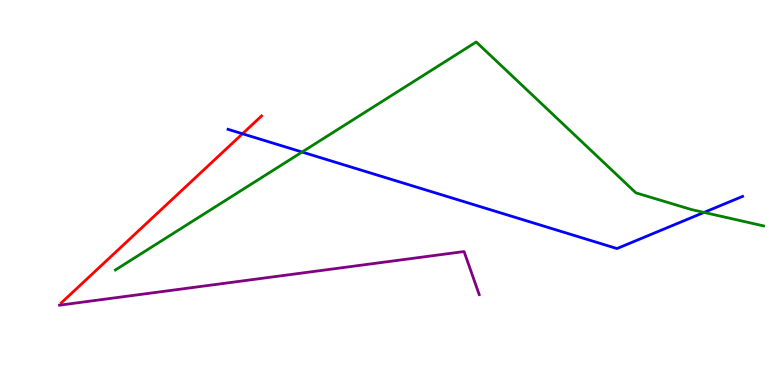[{'lines': ['blue', 'red'], 'intersections': [{'x': 3.13, 'y': 6.53}]}, {'lines': ['green', 'red'], 'intersections': []}, {'lines': ['purple', 'red'], 'intersections': []}, {'lines': ['blue', 'green'], 'intersections': [{'x': 3.9, 'y': 6.05}, {'x': 9.08, 'y': 4.48}]}, {'lines': ['blue', 'purple'], 'intersections': []}, {'lines': ['green', 'purple'], 'intersections': []}]